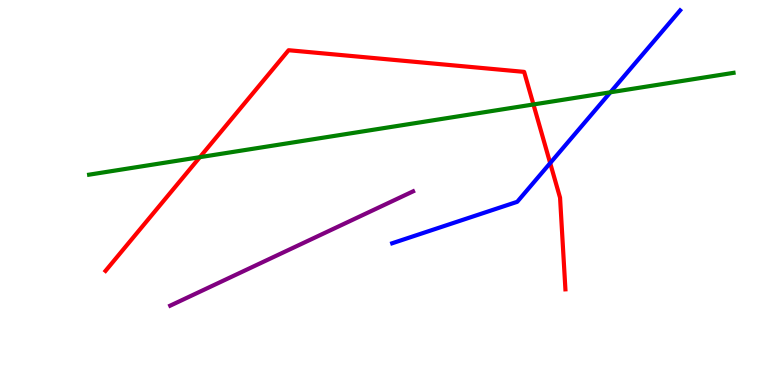[{'lines': ['blue', 'red'], 'intersections': [{'x': 7.1, 'y': 5.76}]}, {'lines': ['green', 'red'], 'intersections': [{'x': 2.58, 'y': 5.92}, {'x': 6.88, 'y': 7.29}]}, {'lines': ['purple', 'red'], 'intersections': []}, {'lines': ['blue', 'green'], 'intersections': [{'x': 7.88, 'y': 7.6}]}, {'lines': ['blue', 'purple'], 'intersections': []}, {'lines': ['green', 'purple'], 'intersections': []}]